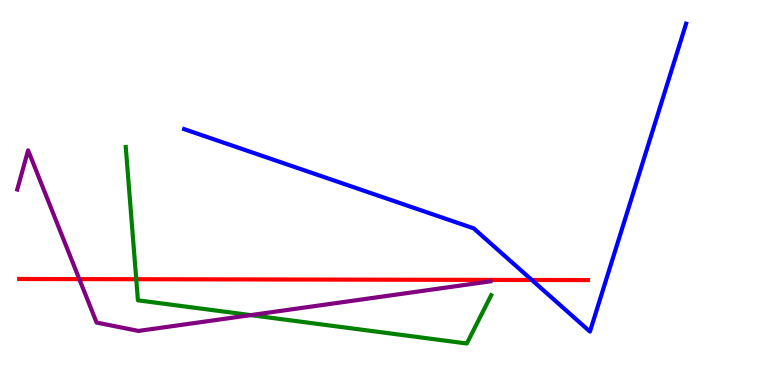[{'lines': ['blue', 'red'], 'intersections': [{'x': 6.86, 'y': 2.73}]}, {'lines': ['green', 'red'], 'intersections': [{'x': 1.76, 'y': 2.75}]}, {'lines': ['purple', 'red'], 'intersections': [{'x': 1.02, 'y': 2.75}]}, {'lines': ['blue', 'green'], 'intersections': []}, {'lines': ['blue', 'purple'], 'intersections': []}, {'lines': ['green', 'purple'], 'intersections': [{'x': 3.23, 'y': 1.82}]}]